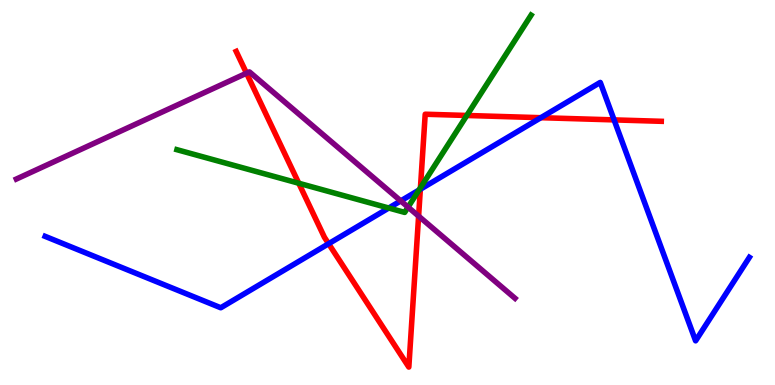[{'lines': ['blue', 'red'], 'intersections': [{'x': 4.24, 'y': 3.67}, {'x': 5.42, 'y': 5.08}, {'x': 6.98, 'y': 6.94}, {'x': 7.92, 'y': 6.89}]}, {'lines': ['green', 'red'], 'intersections': [{'x': 3.86, 'y': 5.24}, {'x': 5.43, 'y': 5.12}, {'x': 6.02, 'y': 7.0}]}, {'lines': ['purple', 'red'], 'intersections': [{'x': 3.18, 'y': 8.1}, {'x': 5.4, 'y': 4.39}]}, {'lines': ['blue', 'green'], 'intersections': [{'x': 5.02, 'y': 4.6}, {'x': 5.41, 'y': 5.06}]}, {'lines': ['blue', 'purple'], 'intersections': [{'x': 5.17, 'y': 4.78}]}, {'lines': ['green', 'purple'], 'intersections': [{'x': 5.27, 'y': 4.62}]}]